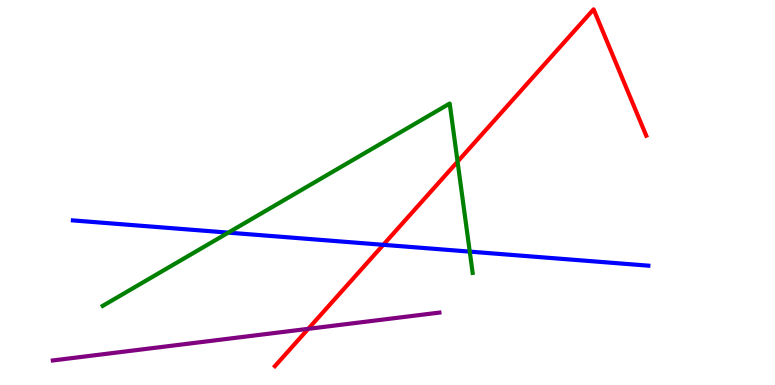[{'lines': ['blue', 'red'], 'intersections': [{'x': 4.95, 'y': 3.64}]}, {'lines': ['green', 'red'], 'intersections': [{'x': 5.9, 'y': 5.8}]}, {'lines': ['purple', 'red'], 'intersections': [{'x': 3.98, 'y': 1.46}]}, {'lines': ['blue', 'green'], 'intersections': [{'x': 2.95, 'y': 3.96}, {'x': 6.06, 'y': 3.46}]}, {'lines': ['blue', 'purple'], 'intersections': []}, {'lines': ['green', 'purple'], 'intersections': []}]